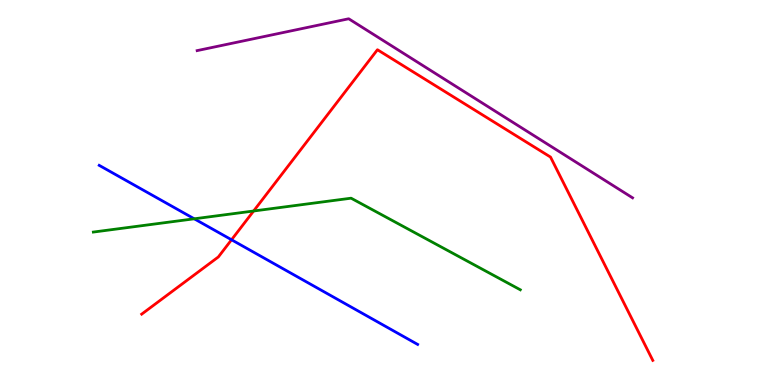[{'lines': ['blue', 'red'], 'intersections': [{'x': 2.99, 'y': 3.77}]}, {'lines': ['green', 'red'], 'intersections': [{'x': 3.27, 'y': 4.52}]}, {'lines': ['purple', 'red'], 'intersections': []}, {'lines': ['blue', 'green'], 'intersections': [{'x': 2.51, 'y': 4.32}]}, {'lines': ['blue', 'purple'], 'intersections': []}, {'lines': ['green', 'purple'], 'intersections': []}]